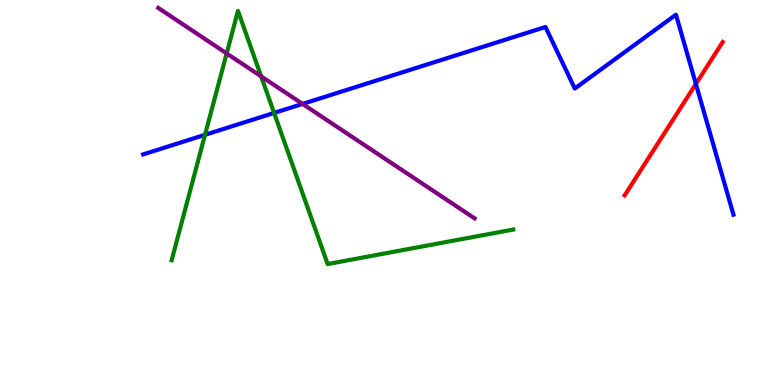[{'lines': ['blue', 'red'], 'intersections': [{'x': 8.98, 'y': 7.82}]}, {'lines': ['green', 'red'], 'intersections': []}, {'lines': ['purple', 'red'], 'intersections': []}, {'lines': ['blue', 'green'], 'intersections': [{'x': 2.65, 'y': 6.5}, {'x': 3.54, 'y': 7.07}]}, {'lines': ['blue', 'purple'], 'intersections': [{'x': 3.9, 'y': 7.3}]}, {'lines': ['green', 'purple'], 'intersections': [{'x': 2.92, 'y': 8.61}, {'x': 3.37, 'y': 8.02}]}]